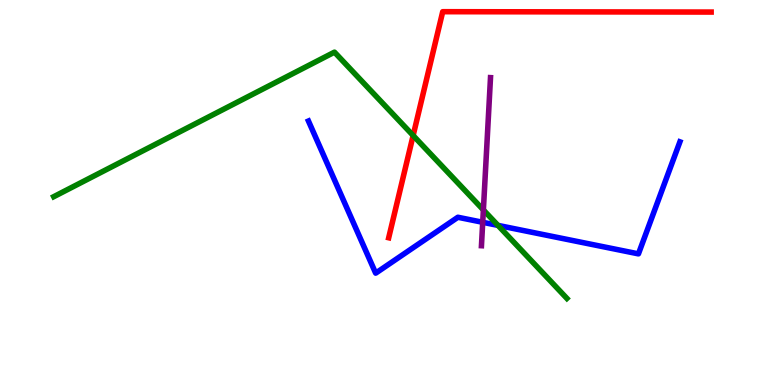[{'lines': ['blue', 'red'], 'intersections': []}, {'lines': ['green', 'red'], 'intersections': [{'x': 5.33, 'y': 6.48}]}, {'lines': ['purple', 'red'], 'intersections': []}, {'lines': ['blue', 'green'], 'intersections': [{'x': 6.43, 'y': 4.15}]}, {'lines': ['blue', 'purple'], 'intersections': [{'x': 6.23, 'y': 4.23}]}, {'lines': ['green', 'purple'], 'intersections': [{'x': 6.24, 'y': 4.55}]}]